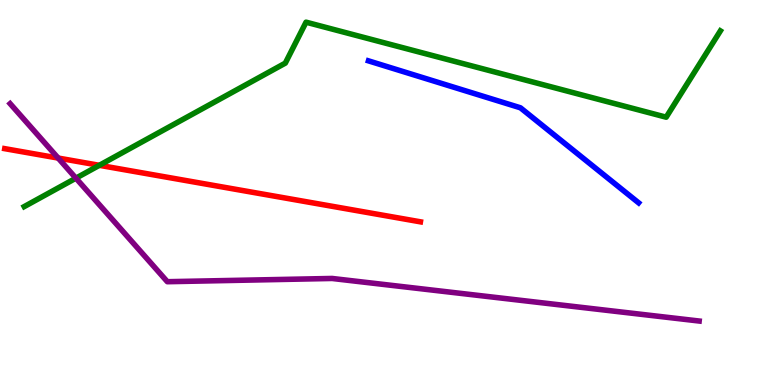[{'lines': ['blue', 'red'], 'intersections': []}, {'lines': ['green', 'red'], 'intersections': [{'x': 1.28, 'y': 5.71}]}, {'lines': ['purple', 'red'], 'intersections': [{'x': 0.751, 'y': 5.89}]}, {'lines': ['blue', 'green'], 'intersections': []}, {'lines': ['blue', 'purple'], 'intersections': []}, {'lines': ['green', 'purple'], 'intersections': [{'x': 0.98, 'y': 5.37}]}]